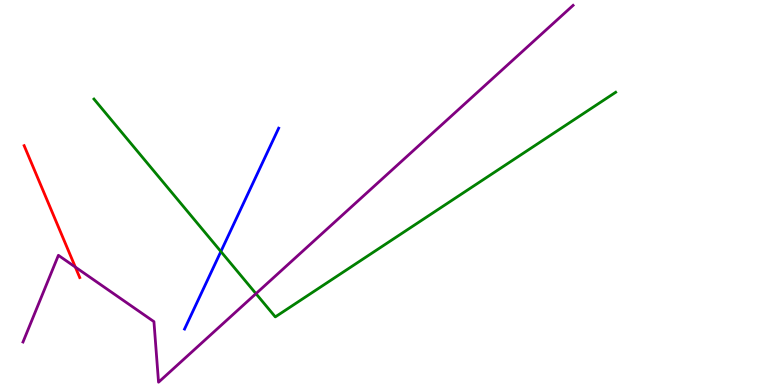[{'lines': ['blue', 'red'], 'intersections': []}, {'lines': ['green', 'red'], 'intersections': []}, {'lines': ['purple', 'red'], 'intersections': [{'x': 0.972, 'y': 3.06}]}, {'lines': ['blue', 'green'], 'intersections': [{'x': 2.85, 'y': 3.47}]}, {'lines': ['blue', 'purple'], 'intersections': []}, {'lines': ['green', 'purple'], 'intersections': [{'x': 3.3, 'y': 2.37}]}]